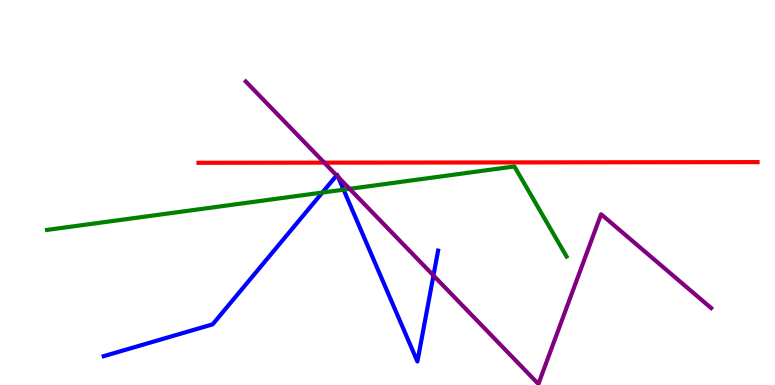[{'lines': ['blue', 'red'], 'intersections': []}, {'lines': ['green', 'red'], 'intersections': []}, {'lines': ['purple', 'red'], 'intersections': [{'x': 4.18, 'y': 5.78}]}, {'lines': ['blue', 'green'], 'intersections': [{'x': 4.16, 'y': 5.0}, {'x': 4.43, 'y': 5.07}]}, {'lines': ['blue', 'purple'], 'intersections': [{'x': 4.34, 'y': 5.44}, {'x': 4.36, 'y': 5.4}, {'x': 5.59, 'y': 2.84}]}, {'lines': ['green', 'purple'], 'intersections': [{'x': 4.51, 'y': 5.09}]}]